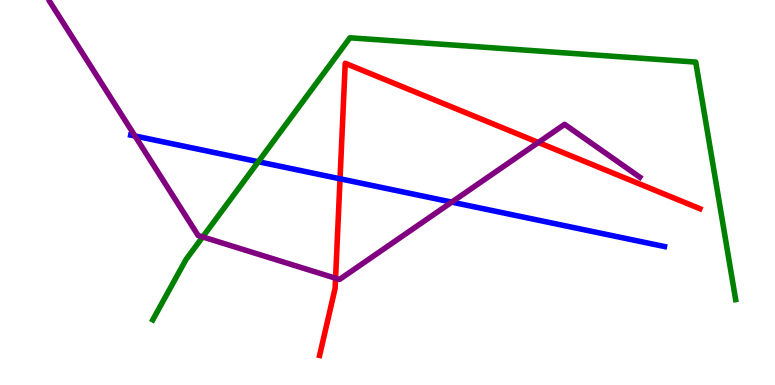[{'lines': ['blue', 'red'], 'intersections': [{'x': 4.39, 'y': 5.36}]}, {'lines': ['green', 'red'], 'intersections': []}, {'lines': ['purple', 'red'], 'intersections': [{'x': 4.33, 'y': 2.77}, {'x': 6.95, 'y': 6.3}]}, {'lines': ['blue', 'green'], 'intersections': [{'x': 3.33, 'y': 5.8}]}, {'lines': ['blue', 'purple'], 'intersections': [{'x': 1.74, 'y': 6.47}, {'x': 5.83, 'y': 4.75}]}, {'lines': ['green', 'purple'], 'intersections': [{'x': 2.62, 'y': 3.85}]}]